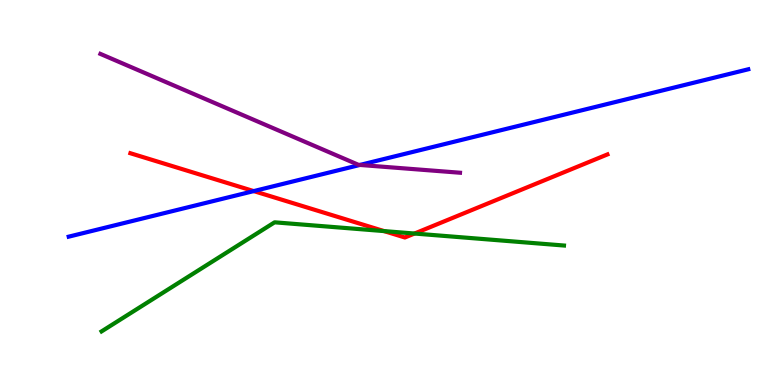[{'lines': ['blue', 'red'], 'intersections': [{'x': 3.27, 'y': 5.04}]}, {'lines': ['green', 'red'], 'intersections': [{'x': 4.96, 'y': 4.0}, {'x': 5.35, 'y': 3.93}]}, {'lines': ['purple', 'red'], 'intersections': []}, {'lines': ['blue', 'green'], 'intersections': []}, {'lines': ['blue', 'purple'], 'intersections': [{'x': 4.64, 'y': 5.72}]}, {'lines': ['green', 'purple'], 'intersections': []}]